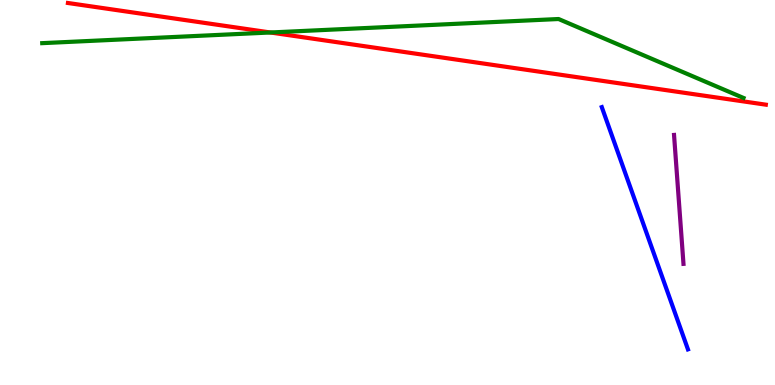[{'lines': ['blue', 'red'], 'intersections': []}, {'lines': ['green', 'red'], 'intersections': [{'x': 3.49, 'y': 9.16}]}, {'lines': ['purple', 'red'], 'intersections': []}, {'lines': ['blue', 'green'], 'intersections': []}, {'lines': ['blue', 'purple'], 'intersections': []}, {'lines': ['green', 'purple'], 'intersections': []}]